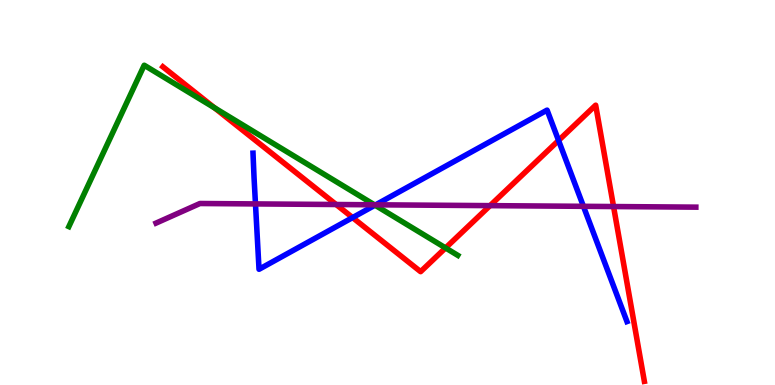[{'lines': ['blue', 'red'], 'intersections': [{'x': 4.55, 'y': 4.35}, {'x': 7.21, 'y': 6.35}]}, {'lines': ['green', 'red'], 'intersections': [{'x': 2.77, 'y': 7.2}, {'x': 5.75, 'y': 3.56}]}, {'lines': ['purple', 'red'], 'intersections': [{'x': 4.34, 'y': 4.69}, {'x': 6.32, 'y': 4.66}, {'x': 7.92, 'y': 4.64}]}, {'lines': ['blue', 'green'], 'intersections': [{'x': 4.84, 'y': 4.67}]}, {'lines': ['blue', 'purple'], 'intersections': [{'x': 3.3, 'y': 4.7}, {'x': 4.85, 'y': 4.68}, {'x': 7.53, 'y': 4.64}]}, {'lines': ['green', 'purple'], 'intersections': [{'x': 4.83, 'y': 4.68}]}]